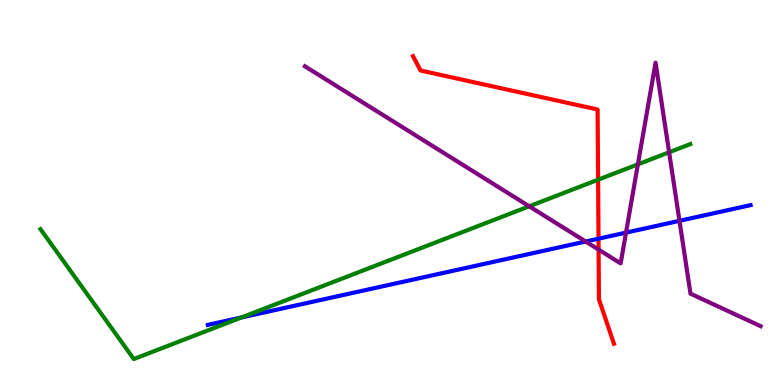[{'lines': ['blue', 'red'], 'intersections': [{'x': 7.72, 'y': 3.8}]}, {'lines': ['green', 'red'], 'intersections': [{'x': 7.72, 'y': 5.33}]}, {'lines': ['purple', 'red'], 'intersections': [{'x': 7.72, 'y': 3.52}]}, {'lines': ['blue', 'green'], 'intersections': [{'x': 3.11, 'y': 1.75}]}, {'lines': ['blue', 'purple'], 'intersections': [{'x': 7.56, 'y': 3.73}, {'x': 8.08, 'y': 3.96}, {'x': 8.77, 'y': 4.26}]}, {'lines': ['green', 'purple'], 'intersections': [{'x': 6.83, 'y': 4.64}, {'x': 8.23, 'y': 5.73}, {'x': 8.63, 'y': 6.04}]}]